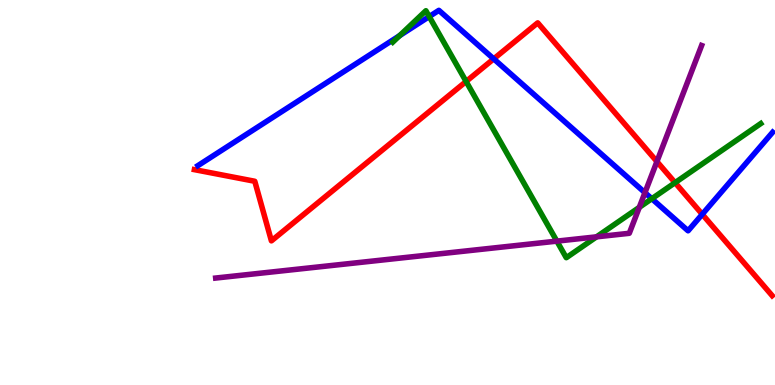[{'lines': ['blue', 'red'], 'intersections': [{'x': 6.37, 'y': 8.47}, {'x': 9.06, 'y': 4.43}]}, {'lines': ['green', 'red'], 'intersections': [{'x': 6.01, 'y': 7.88}, {'x': 8.71, 'y': 5.26}]}, {'lines': ['purple', 'red'], 'intersections': [{'x': 8.48, 'y': 5.8}]}, {'lines': ['blue', 'green'], 'intersections': [{'x': 5.16, 'y': 9.07}, {'x': 5.54, 'y': 9.57}, {'x': 8.41, 'y': 4.84}]}, {'lines': ['blue', 'purple'], 'intersections': [{'x': 8.32, 'y': 5.0}]}, {'lines': ['green', 'purple'], 'intersections': [{'x': 7.19, 'y': 3.74}, {'x': 7.7, 'y': 3.85}, {'x': 8.25, 'y': 4.61}]}]